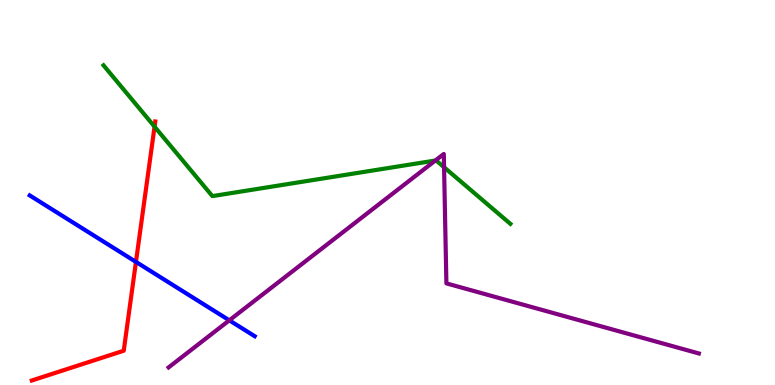[{'lines': ['blue', 'red'], 'intersections': [{'x': 1.75, 'y': 3.2}]}, {'lines': ['green', 'red'], 'intersections': [{'x': 1.99, 'y': 6.71}]}, {'lines': ['purple', 'red'], 'intersections': []}, {'lines': ['blue', 'green'], 'intersections': []}, {'lines': ['blue', 'purple'], 'intersections': [{'x': 2.96, 'y': 1.68}]}, {'lines': ['green', 'purple'], 'intersections': [{'x': 5.62, 'y': 5.83}, {'x': 5.73, 'y': 5.66}]}]